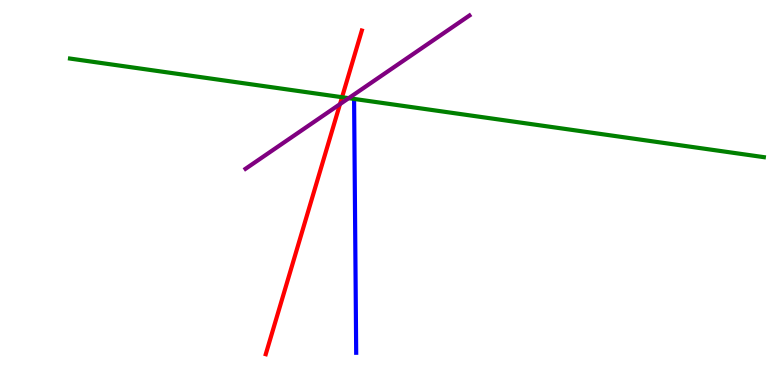[{'lines': ['blue', 'red'], 'intersections': []}, {'lines': ['green', 'red'], 'intersections': [{'x': 4.41, 'y': 7.47}]}, {'lines': ['purple', 'red'], 'intersections': [{'x': 4.39, 'y': 7.3}]}, {'lines': ['blue', 'green'], 'intersections': []}, {'lines': ['blue', 'purple'], 'intersections': []}, {'lines': ['green', 'purple'], 'intersections': [{'x': 4.5, 'y': 7.45}]}]